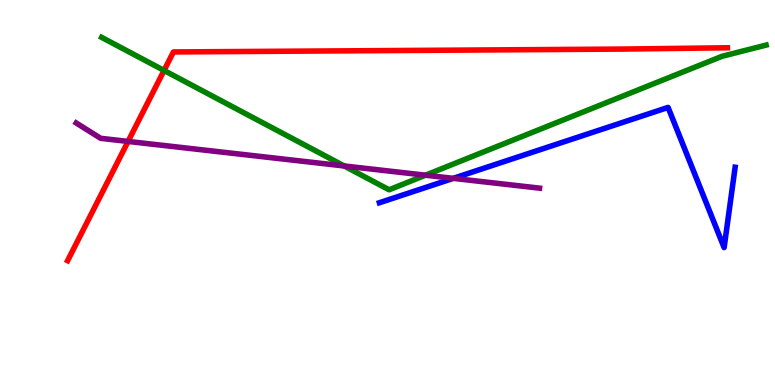[{'lines': ['blue', 'red'], 'intersections': []}, {'lines': ['green', 'red'], 'intersections': [{'x': 2.12, 'y': 8.17}]}, {'lines': ['purple', 'red'], 'intersections': [{'x': 1.65, 'y': 6.33}]}, {'lines': ['blue', 'green'], 'intersections': []}, {'lines': ['blue', 'purple'], 'intersections': [{'x': 5.85, 'y': 5.37}]}, {'lines': ['green', 'purple'], 'intersections': [{'x': 4.44, 'y': 5.69}, {'x': 5.49, 'y': 5.45}]}]